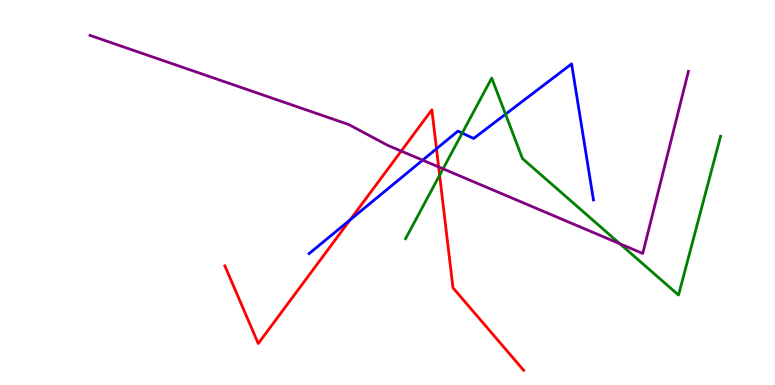[{'lines': ['blue', 'red'], 'intersections': [{'x': 4.52, 'y': 4.29}, {'x': 5.63, 'y': 6.14}]}, {'lines': ['green', 'red'], 'intersections': [{'x': 5.67, 'y': 5.45}]}, {'lines': ['purple', 'red'], 'intersections': [{'x': 5.18, 'y': 6.08}, {'x': 5.66, 'y': 5.66}]}, {'lines': ['blue', 'green'], 'intersections': [{'x': 5.96, 'y': 6.54}, {'x': 6.52, 'y': 7.03}]}, {'lines': ['blue', 'purple'], 'intersections': [{'x': 5.45, 'y': 5.84}]}, {'lines': ['green', 'purple'], 'intersections': [{'x': 5.72, 'y': 5.62}, {'x': 8.0, 'y': 3.67}]}]